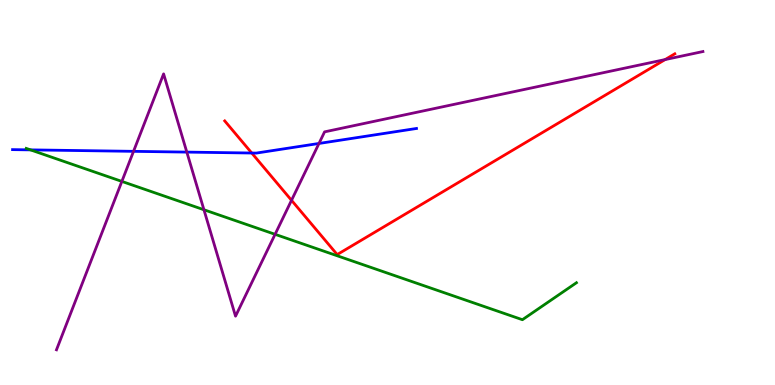[{'lines': ['blue', 'red'], 'intersections': [{'x': 3.25, 'y': 6.03}]}, {'lines': ['green', 'red'], 'intersections': []}, {'lines': ['purple', 'red'], 'intersections': [{'x': 3.76, 'y': 4.8}, {'x': 8.58, 'y': 8.45}]}, {'lines': ['blue', 'green'], 'intersections': [{'x': 0.394, 'y': 6.11}]}, {'lines': ['blue', 'purple'], 'intersections': [{'x': 1.72, 'y': 6.07}, {'x': 2.41, 'y': 6.05}, {'x': 4.12, 'y': 6.27}]}, {'lines': ['green', 'purple'], 'intersections': [{'x': 1.57, 'y': 5.29}, {'x': 2.63, 'y': 4.55}, {'x': 3.55, 'y': 3.91}]}]